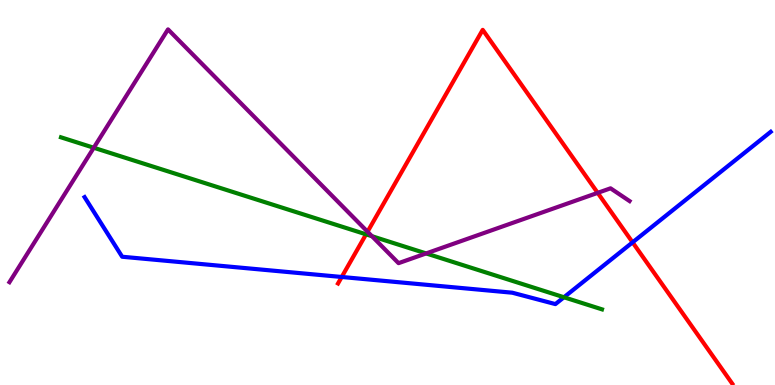[{'lines': ['blue', 'red'], 'intersections': [{'x': 4.41, 'y': 2.81}, {'x': 8.16, 'y': 3.71}]}, {'lines': ['green', 'red'], 'intersections': [{'x': 4.72, 'y': 3.91}]}, {'lines': ['purple', 'red'], 'intersections': [{'x': 4.74, 'y': 3.98}, {'x': 7.71, 'y': 4.99}]}, {'lines': ['blue', 'green'], 'intersections': [{'x': 7.28, 'y': 2.28}]}, {'lines': ['blue', 'purple'], 'intersections': []}, {'lines': ['green', 'purple'], 'intersections': [{'x': 1.21, 'y': 6.16}, {'x': 4.8, 'y': 3.86}, {'x': 5.5, 'y': 3.42}]}]